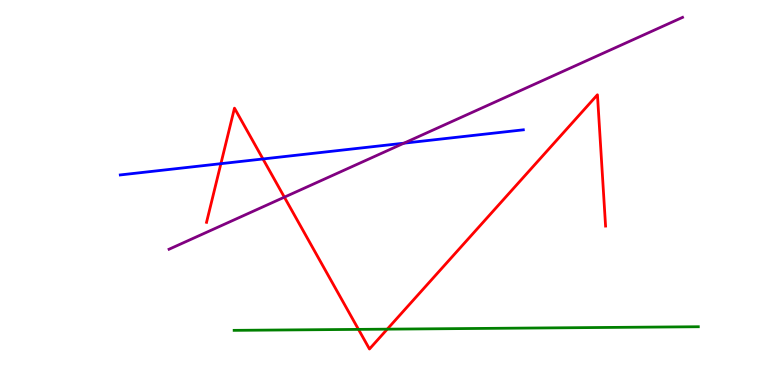[{'lines': ['blue', 'red'], 'intersections': [{'x': 2.85, 'y': 5.75}, {'x': 3.39, 'y': 5.87}]}, {'lines': ['green', 'red'], 'intersections': [{'x': 4.63, 'y': 1.44}, {'x': 5.0, 'y': 1.45}]}, {'lines': ['purple', 'red'], 'intersections': [{'x': 3.67, 'y': 4.88}]}, {'lines': ['blue', 'green'], 'intersections': []}, {'lines': ['blue', 'purple'], 'intersections': [{'x': 5.21, 'y': 6.28}]}, {'lines': ['green', 'purple'], 'intersections': []}]